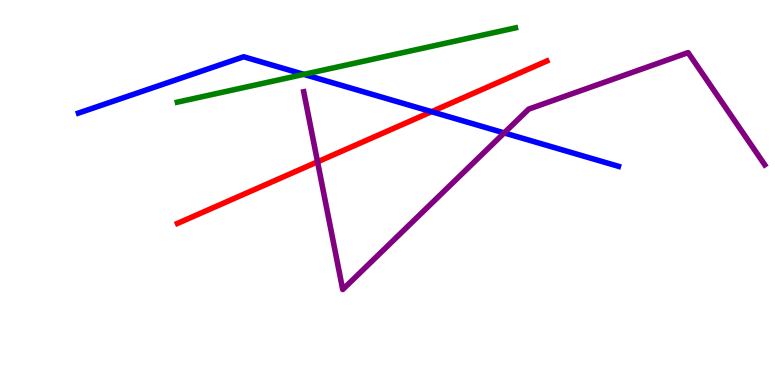[{'lines': ['blue', 'red'], 'intersections': [{'x': 5.57, 'y': 7.1}]}, {'lines': ['green', 'red'], 'intersections': []}, {'lines': ['purple', 'red'], 'intersections': [{'x': 4.1, 'y': 5.8}]}, {'lines': ['blue', 'green'], 'intersections': [{'x': 3.92, 'y': 8.07}]}, {'lines': ['blue', 'purple'], 'intersections': [{'x': 6.51, 'y': 6.55}]}, {'lines': ['green', 'purple'], 'intersections': []}]